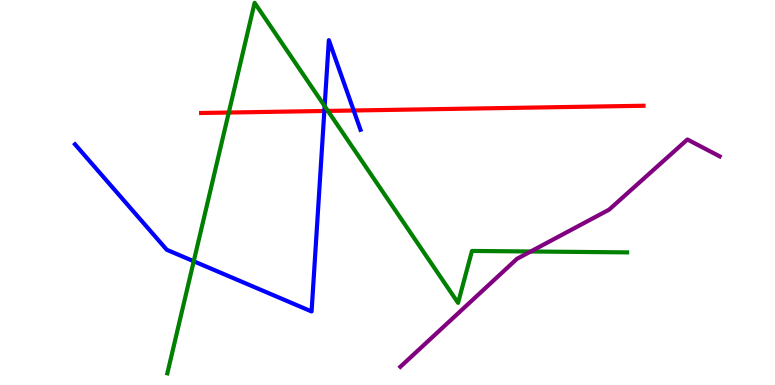[{'lines': ['blue', 'red'], 'intersections': [{'x': 4.19, 'y': 7.12}, {'x': 4.56, 'y': 7.13}]}, {'lines': ['green', 'red'], 'intersections': [{'x': 2.95, 'y': 7.08}, {'x': 4.23, 'y': 7.12}]}, {'lines': ['purple', 'red'], 'intersections': []}, {'lines': ['blue', 'green'], 'intersections': [{'x': 2.5, 'y': 3.21}, {'x': 4.19, 'y': 7.24}]}, {'lines': ['blue', 'purple'], 'intersections': []}, {'lines': ['green', 'purple'], 'intersections': [{'x': 6.85, 'y': 3.47}]}]